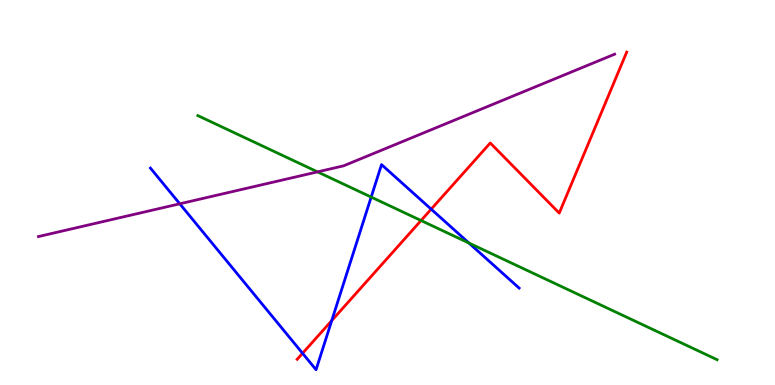[{'lines': ['blue', 'red'], 'intersections': [{'x': 3.9, 'y': 0.824}, {'x': 4.28, 'y': 1.67}, {'x': 5.56, 'y': 4.57}]}, {'lines': ['green', 'red'], 'intersections': [{'x': 5.43, 'y': 4.27}]}, {'lines': ['purple', 'red'], 'intersections': []}, {'lines': ['blue', 'green'], 'intersections': [{'x': 4.79, 'y': 4.88}, {'x': 6.05, 'y': 3.69}]}, {'lines': ['blue', 'purple'], 'intersections': [{'x': 2.32, 'y': 4.71}]}, {'lines': ['green', 'purple'], 'intersections': [{'x': 4.1, 'y': 5.54}]}]